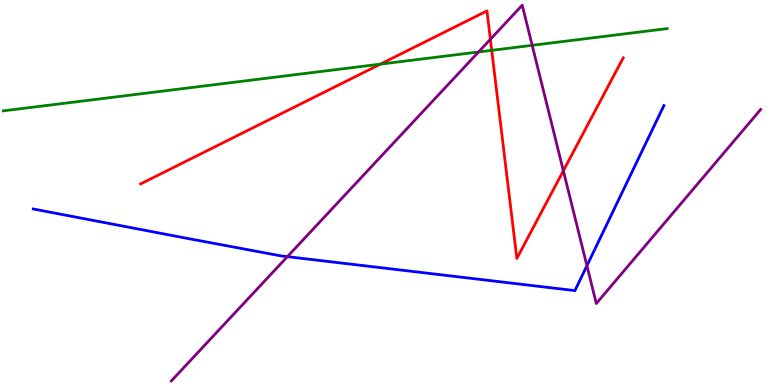[{'lines': ['blue', 'red'], 'intersections': []}, {'lines': ['green', 'red'], 'intersections': [{'x': 4.91, 'y': 8.33}, {'x': 6.34, 'y': 8.69}]}, {'lines': ['purple', 'red'], 'intersections': [{'x': 6.33, 'y': 8.98}, {'x': 7.27, 'y': 5.56}]}, {'lines': ['blue', 'green'], 'intersections': []}, {'lines': ['blue', 'purple'], 'intersections': [{'x': 3.71, 'y': 3.33}, {'x': 7.57, 'y': 3.1}]}, {'lines': ['green', 'purple'], 'intersections': [{'x': 6.17, 'y': 8.65}, {'x': 6.87, 'y': 8.82}]}]